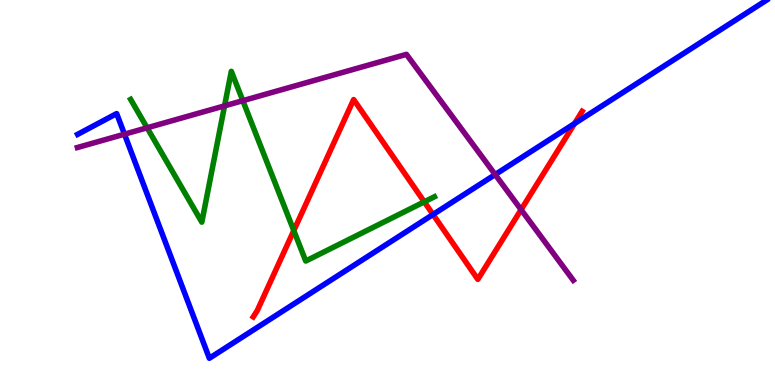[{'lines': ['blue', 'red'], 'intersections': [{'x': 5.59, 'y': 4.43}, {'x': 7.41, 'y': 6.79}]}, {'lines': ['green', 'red'], 'intersections': [{'x': 3.79, 'y': 4.01}, {'x': 5.47, 'y': 4.76}]}, {'lines': ['purple', 'red'], 'intersections': [{'x': 6.72, 'y': 4.55}]}, {'lines': ['blue', 'green'], 'intersections': []}, {'lines': ['blue', 'purple'], 'intersections': [{'x': 1.61, 'y': 6.51}, {'x': 6.39, 'y': 5.47}]}, {'lines': ['green', 'purple'], 'intersections': [{'x': 1.9, 'y': 6.68}, {'x': 2.9, 'y': 7.25}, {'x': 3.13, 'y': 7.39}]}]